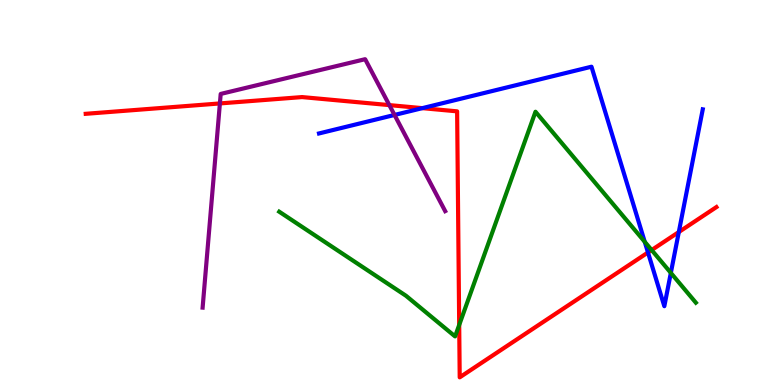[{'lines': ['blue', 'red'], 'intersections': [{'x': 5.45, 'y': 7.19}, {'x': 8.36, 'y': 3.44}, {'x': 8.76, 'y': 3.97}]}, {'lines': ['green', 'red'], 'intersections': [{'x': 5.93, 'y': 1.56}, {'x': 8.41, 'y': 3.51}]}, {'lines': ['purple', 'red'], 'intersections': [{'x': 2.84, 'y': 7.31}, {'x': 5.02, 'y': 7.27}]}, {'lines': ['blue', 'green'], 'intersections': [{'x': 8.32, 'y': 3.72}, {'x': 8.66, 'y': 2.91}]}, {'lines': ['blue', 'purple'], 'intersections': [{'x': 5.09, 'y': 7.01}]}, {'lines': ['green', 'purple'], 'intersections': []}]